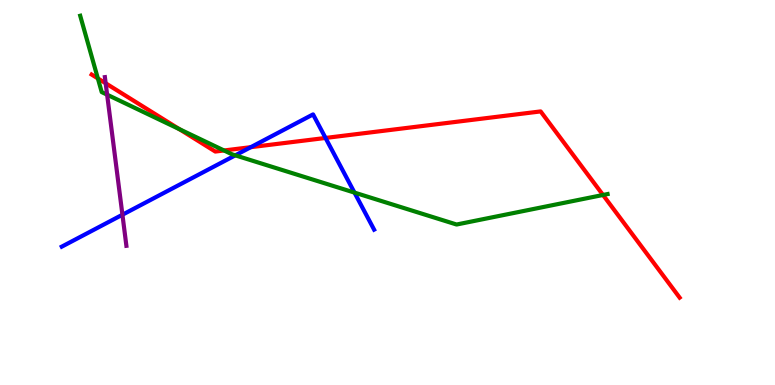[{'lines': ['blue', 'red'], 'intersections': [{'x': 3.24, 'y': 6.18}, {'x': 4.2, 'y': 6.42}]}, {'lines': ['green', 'red'], 'intersections': [{'x': 1.26, 'y': 7.96}, {'x': 2.31, 'y': 6.65}, {'x': 2.89, 'y': 6.09}, {'x': 7.78, 'y': 4.94}]}, {'lines': ['purple', 'red'], 'intersections': [{'x': 1.36, 'y': 7.84}]}, {'lines': ['blue', 'green'], 'intersections': [{'x': 3.04, 'y': 5.97}, {'x': 4.57, 'y': 5.0}]}, {'lines': ['blue', 'purple'], 'intersections': [{'x': 1.58, 'y': 4.42}]}, {'lines': ['green', 'purple'], 'intersections': [{'x': 1.38, 'y': 7.54}]}]